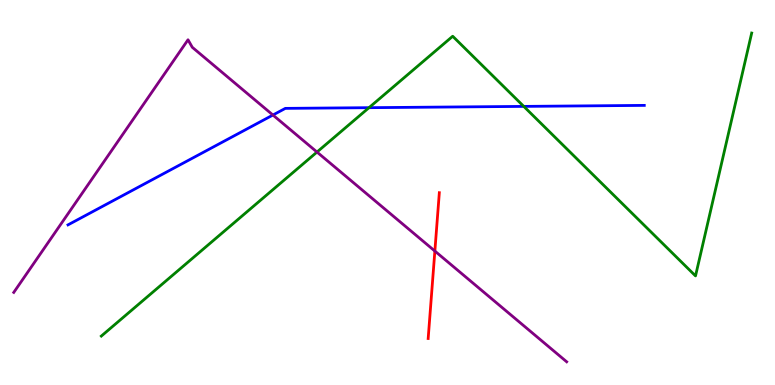[{'lines': ['blue', 'red'], 'intersections': []}, {'lines': ['green', 'red'], 'intersections': []}, {'lines': ['purple', 'red'], 'intersections': [{'x': 5.61, 'y': 3.48}]}, {'lines': ['blue', 'green'], 'intersections': [{'x': 4.76, 'y': 7.2}, {'x': 6.76, 'y': 7.24}]}, {'lines': ['blue', 'purple'], 'intersections': [{'x': 3.52, 'y': 7.01}]}, {'lines': ['green', 'purple'], 'intersections': [{'x': 4.09, 'y': 6.05}]}]